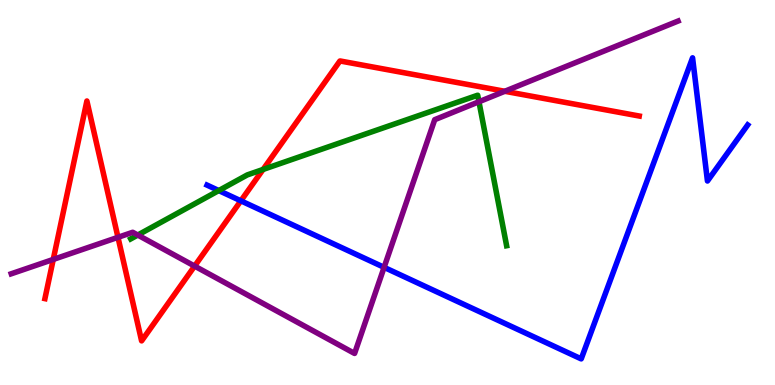[{'lines': ['blue', 'red'], 'intersections': [{'x': 3.11, 'y': 4.78}]}, {'lines': ['green', 'red'], 'intersections': [{'x': 3.39, 'y': 5.6}]}, {'lines': ['purple', 'red'], 'intersections': [{'x': 0.687, 'y': 3.26}, {'x': 1.52, 'y': 3.84}, {'x': 2.51, 'y': 3.09}, {'x': 6.51, 'y': 7.63}]}, {'lines': ['blue', 'green'], 'intersections': [{'x': 2.82, 'y': 5.05}]}, {'lines': ['blue', 'purple'], 'intersections': [{'x': 4.96, 'y': 3.06}]}, {'lines': ['green', 'purple'], 'intersections': [{'x': 1.78, 'y': 3.89}, {'x': 6.18, 'y': 7.36}]}]